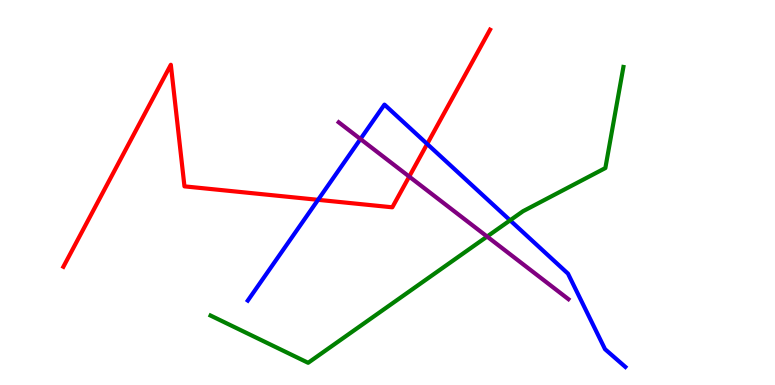[{'lines': ['blue', 'red'], 'intersections': [{'x': 4.1, 'y': 4.81}, {'x': 5.51, 'y': 6.26}]}, {'lines': ['green', 'red'], 'intersections': []}, {'lines': ['purple', 'red'], 'intersections': [{'x': 5.28, 'y': 5.41}]}, {'lines': ['blue', 'green'], 'intersections': [{'x': 6.58, 'y': 4.28}]}, {'lines': ['blue', 'purple'], 'intersections': [{'x': 4.65, 'y': 6.39}]}, {'lines': ['green', 'purple'], 'intersections': [{'x': 6.29, 'y': 3.86}]}]